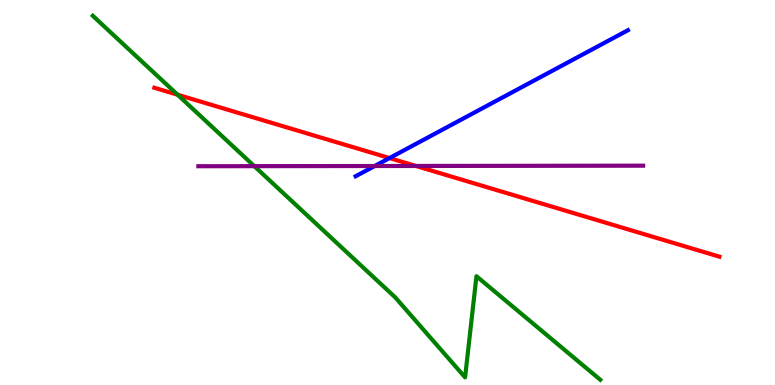[{'lines': ['blue', 'red'], 'intersections': [{'x': 5.03, 'y': 5.89}]}, {'lines': ['green', 'red'], 'intersections': [{'x': 2.29, 'y': 7.54}]}, {'lines': ['purple', 'red'], 'intersections': [{'x': 5.37, 'y': 5.69}]}, {'lines': ['blue', 'green'], 'intersections': []}, {'lines': ['blue', 'purple'], 'intersections': [{'x': 4.83, 'y': 5.69}]}, {'lines': ['green', 'purple'], 'intersections': [{'x': 3.28, 'y': 5.68}]}]